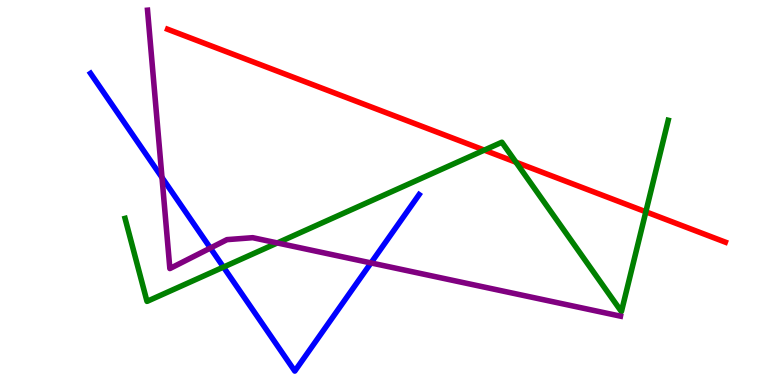[{'lines': ['blue', 'red'], 'intersections': []}, {'lines': ['green', 'red'], 'intersections': [{'x': 6.25, 'y': 6.1}, {'x': 6.66, 'y': 5.79}, {'x': 8.33, 'y': 4.5}]}, {'lines': ['purple', 'red'], 'intersections': []}, {'lines': ['blue', 'green'], 'intersections': [{'x': 2.88, 'y': 3.06}]}, {'lines': ['blue', 'purple'], 'intersections': [{'x': 2.09, 'y': 5.39}, {'x': 2.71, 'y': 3.56}, {'x': 4.79, 'y': 3.17}]}, {'lines': ['green', 'purple'], 'intersections': [{'x': 3.58, 'y': 3.69}]}]